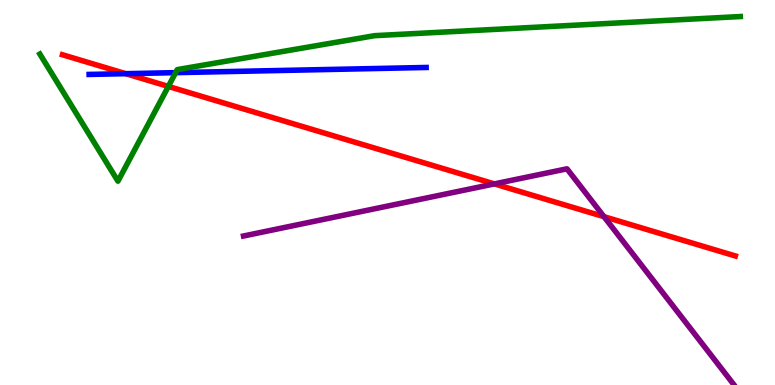[{'lines': ['blue', 'red'], 'intersections': [{'x': 1.62, 'y': 8.09}]}, {'lines': ['green', 'red'], 'intersections': [{'x': 2.17, 'y': 7.76}]}, {'lines': ['purple', 'red'], 'intersections': [{'x': 6.38, 'y': 5.22}, {'x': 7.79, 'y': 4.37}]}, {'lines': ['blue', 'green'], 'intersections': [{'x': 2.27, 'y': 8.11}]}, {'lines': ['blue', 'purple'], 'intersections': []}, {'lines': ['green', 'purple'], 'intersections': []}]